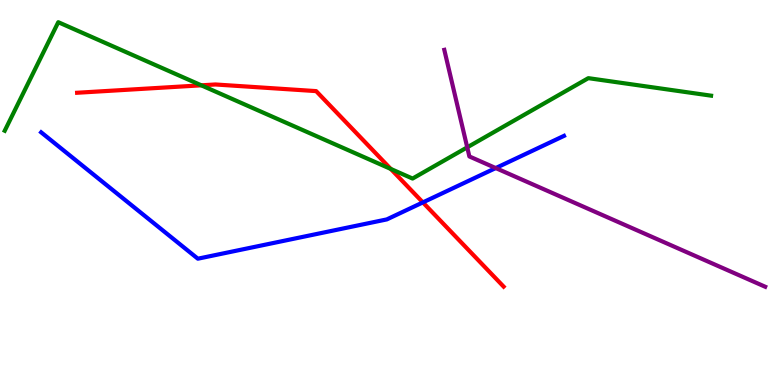[{'lines': ['blue', 'red'], 'intersections': [{'x': 5.46, 'y': 4.74}]}, {'lines': ['green', 'red'], 'intersections': [{'x': 2.6, 'y': 7.78}, {'x': 5.04, 'y': 5.61}]}, {'lines': ['purple', 'red'], 'intersections': []}, {'lines': ['blue', 'green'], 'intersections': []}, {'lines': ['blue', 'purple'], 'intersections': [{'x': 6.4, 'y': 5.63}]}, {'lines': ['green', 'purple'], 'intersections': [{'x': 6.03, 'y': 6.17}]}]